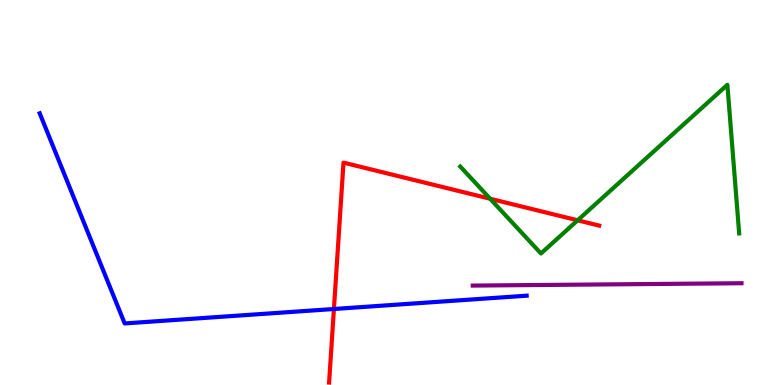[{'lines': ['blue', 'red'], 'intersections': [{'x': 4.31, 'y': 1.97}]}, {'lines': ['green', 'red'], 'intersections': [{'x': 6.32, 'y': 4.84}, {'x': 7.45, 'y': 4.28}]}, {'lines': ['purple', 'red'], 'intersections': []}, {'lines': ['blue', 'green'], 'intersections': []}, {'lines': ['blue', 'purple'], 'intersections': []}, {'lines': ['green', 'purple'], 'intersections': []}]